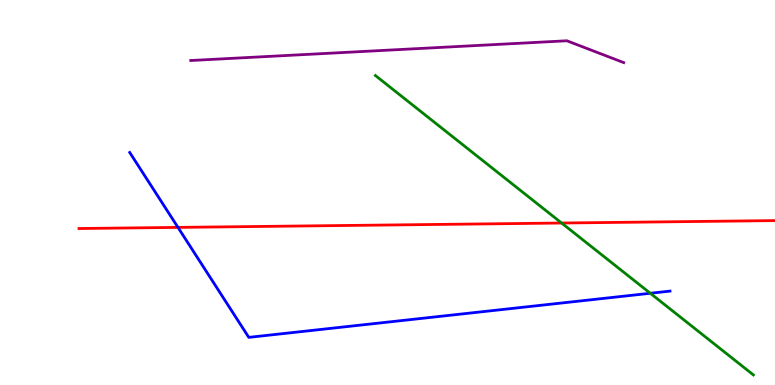[{'lines': ['blue', 'red'], 'intersections': [{'x': 2.3, 'y': 4.09}]}, {'lines': ['green', 'red'], 'intersections': [{'x': 7.25, 'y': 4.21}]}, {'lines': ['purple', 'red'], 'intersections': []}, {'lines': ['blue', 'green'], 'intersections': [{'x': 8.39, 'y': 2.38}]}, {'lines': ['blue', 'purple'], 'intersections': []}, {'lines': ['green', 'purple'], 'intersections': []}]